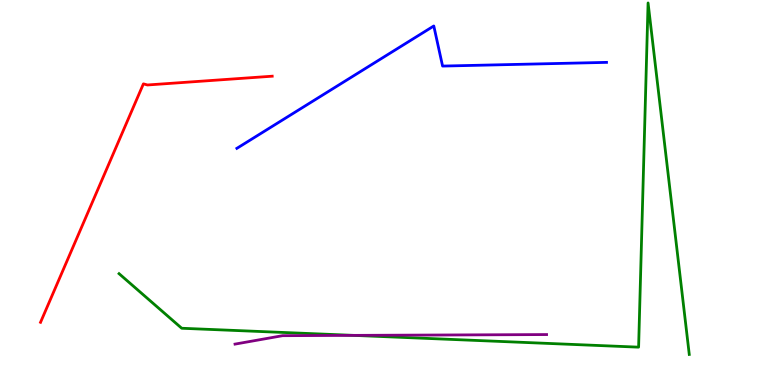[{'lines': ['blue', 'red'], 'intersections': []}, {'lines': ['green', 'red'], 'intersections': []}, {'lines': ['purple', 'red'], 'intersections': []}, {'lines': ['blue', 'green'], 'intersections': []}, {'lines': ['blue', 'purple'], 'intersections': []}, {'lines': ['green', 'purple'], 'intersections': [{'x': 4.56, 'y': 1.29}]}]